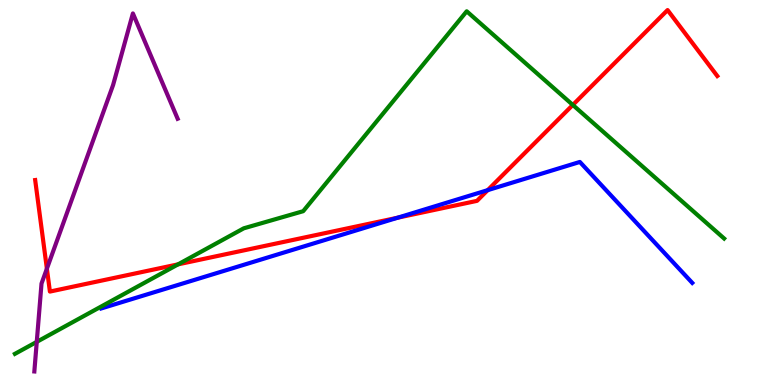[{'lines': ['blue', 'red'], 'intersections': [{'x': 5.13, 'y': 4.35}, {'x': 6.29, 'y': 5.06}]}, {'lines': ['green', 'red'], 'intersections': [{'x': 2.3, 'y': 3.13}, {'x': 7.39, 'y': 7.27}]}, {'lines': ['purple', 'red'], 'intersections': [{'x': 0.605, 'y': 3.02}]}, {'lines': ['blue', 'green'], 'intersections': []}, {'lines': ['blue', 'purple'], 'intersections': []}, {'lines': ['green', 'purple'], 'intersections': [{'x': 0.474, 'y': 1.12}]}]